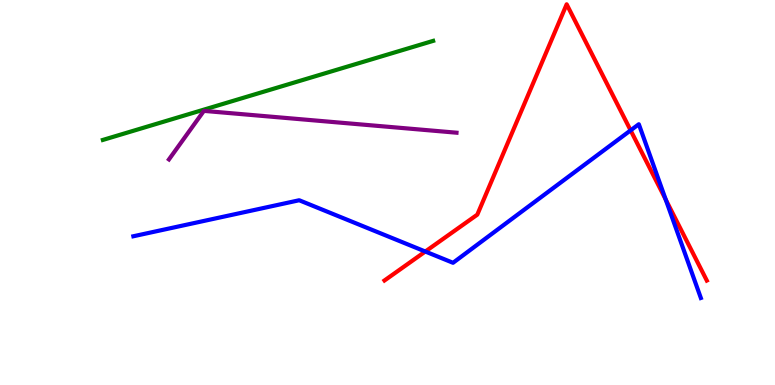[{'lines': ['blue', 'red'], 'intersections': [{'x': 5.49, 'y': 3.47}, {'x': 8.14, 'y': 6.61}, {'x': 8.59, 'y': 4.82}]}, {'lines': ['green', 'red'], 'intersections': []}, {'lines': ['purple', 'red'], 'intersections': []}, {'lines': ['blue', 'green'], 'intersections': []}, {'lines': ['blue', 'purple'], 'intersections': []}, {'lines': ['green', 'purple'], 'intersections': []}]